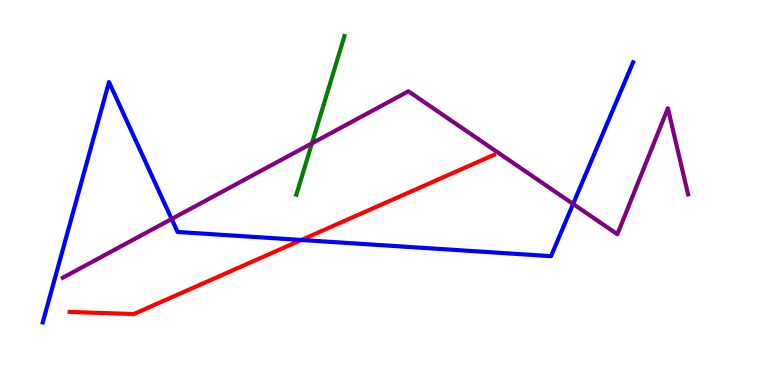[{'lines': ['blue', 'red'], 'intersections': [{'x': 3.89, 'y': 3.77}]}, {'lines': ['green', 'red'], 'intersections': []}, {'lines': ['purple', 'red'], 'intersections': []}, {'lines': ['blue', 'green'], 'intersections': []}, {'lines': ['blue', 'purple'], 'intersections': [{'x': 2.21, 'y': 4.31}, {'x': 7.4, 'y': 4.7}]}, {'lines': ['green', 'purple'], 'intersections': [{'x': 4.02, 'y': 6.28}]}]